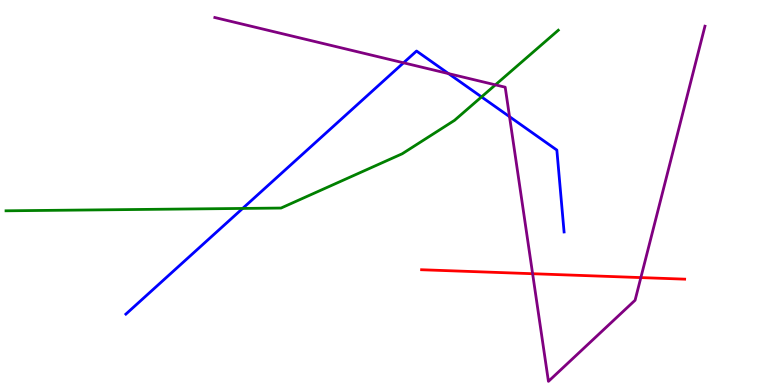[{'lines': ['blue', 'red'], 'intersections': []}, {'lines': ['green', 'red'], 'intersections': []}, {'lines': ['purple', 'red'], 'intersections': [{'x': 6.87, 'y': 2.89}, {'x': 8.27, 'y': 2.79}]}, {'lines': ['blue', 'green'], 'intersections': [{'x': 3.13, 'y': 4.59}, {'x': 6.21, 'y': 7.48}]}, {'lines': ['blue', 'purple'], 'intersections': [{'x': 5.21, 'y': 8.37}, {'x': 5.79, 'y': 8.09}, {'x': 6.57, 'y': 6.97}]}, {'lines': ['green', 'purple'], 'intersections': [{'x': 6.39, 'y': 7.8}]}]